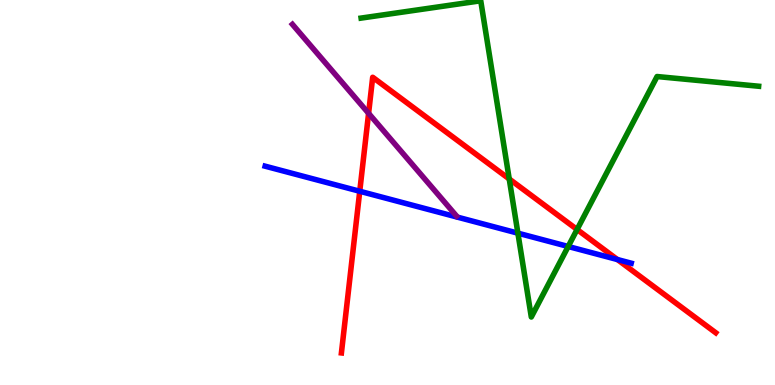[{'lines': ['blue', 'red'], 'intersections': [{'x': 4.64, 'y': 5.03}, {'x': 7.97, 'y': 3.26}]}, {'lines': ['green', 'red'], 'intersections': [{'x': 6.57, 'y': 5.35}, {'x': 7.45, 'y': 4.04}]}, {'lines': ['purple', 'red'], 'intersections': [{'x': 4.76, 'y': 7.06}]}, {'lines': ['blue', 'green'], 'intersections': [{'x': 6.68, 'y': 3.94}, {'x': 7.33, 'y': 3.6}]}, {'lines': ['blue', 'purple'], 'intersections': []}, {'lines': ['green', 'purple'], 'intersections': []}]